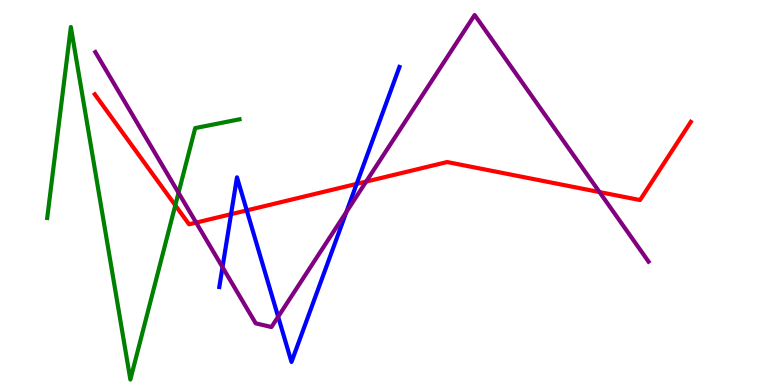[{'lines': ['blue', 'red'], 'intersections': [{'x': 2.98, 'y': 4.44}, {'x': 3.18, 'y': 4.54}, {'x': 4.6, 'y': 5.22}]}, {'lines': ['green', 'red'], 'intersections': [{'x': 2.26, 'y': 4.67}]}, {'lines': ['purple', 'red'], 'intersections': [{'x': 2.53, 'y': 4.22}, {'x': 4.72, 'y': 5.28}, {'x': 7.74, 'y': 5.01}]}, {'lines': ['blue', 'green'], 'intersections': []}, {'lines': ['blue', 'purple'], 'intersections': [{'x': 2.87, 'y': 3.06}, {'x': 3.59, 'y': 1.77}, {'x': 4.47, 'y': 4.5}]}, {'lines': ['green', 'purple'], 'intersections': [{'x': 2.3, 'y': 4.99}]}]